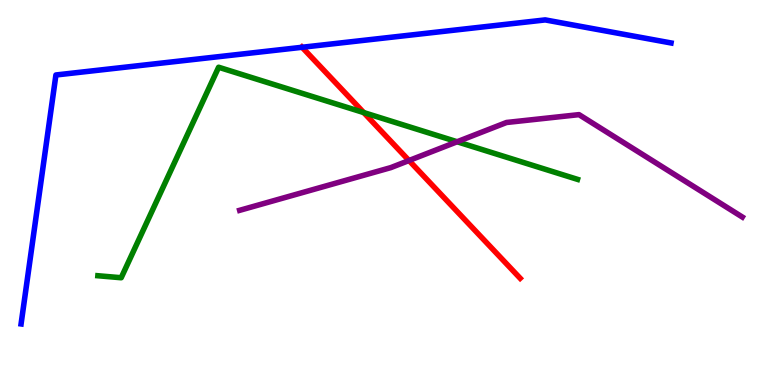[{'lines': ['blue', 'red'], 'intersections': [{'x': 3.9, 'y': 8.77}]}, {'lines': ['green', 'red'], 'intersections': [{'x': 4.69, 'y': 7.08}]}, {'lines': ['purple', 'red'], 'intersections': [{'x': 5.28, 'y': 5.83}]}, {'lines': ['blue', 'green'], 'intersections': []}, {'lines': ['blue', 'purple'], 'intersections': []}, {'lines': ['green', 'purple'], 'intersections': [{'x': 5.9, 'y': 6.32}]}]